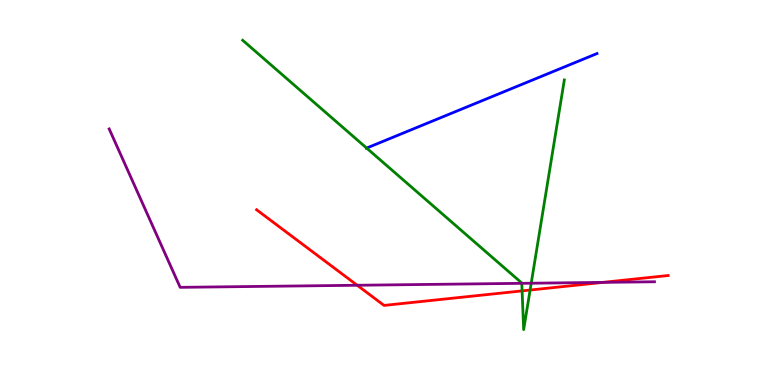[{'lines': ['blue', 'red'], 'intersections': []}, {'lines': ['green', 'red'], 'intersections': [{'x': 6.74, 'y': 2.44}, {'x': 6.84, 'y': 2.47}]}, {'lines': ['purple', 'red'], 'intersections': [{'x': 4.61, 'y': 2.59}, {'x': 7.78, 'y': 2.67}]}, {'lines': ['blue', 'green'], 'intersections': [{'x': 4.73, 'y': 6.15}]}, {'lines': ['blue', 'purple'], 'intersections': []}, {'lines': ['green', 'purple'], 'intersections': [{'x': 6.73, 'y': 2.64}, {'x': 6.85, 'y': 2.64}]}]